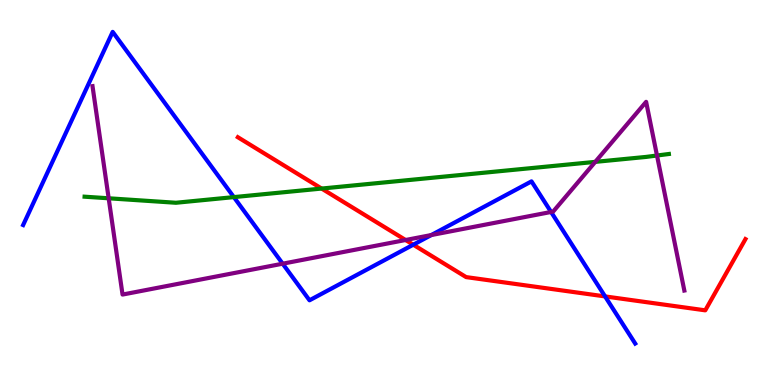[{'lines': ['blue', 'red'], 'intersections': [{'x': 5.33, 'y': 3.64}, {'x': 7.81, 'y': 2.3}]}, {'lines': ['green', 'red'], 'intersections': [{'x': 4.15, 'y': 5.1}]}, {'lines': ['purple', 'red'], 'intersections': [{'x': 5.23, 'y': 3.77}]}, {'lines': ['blue', 'green'], 'intersections': [{'x': 3.02, 'y': 4.88}]}, {'lines': ['blue', 'purple'], 'intersections': [{'x': 3.65, 'y': 3.15}, {'x': 5.57, 'y': 3.89}, {'x': 7.11, 'y': 4.49}]}, {'lines': ['green', 'purple'], 'intersections': [{'x': 1.4, 'y': 4.85}, {'x': 7.68, 'y': 5.8}, {'x': 8.48, 'y': 5.96}]}]